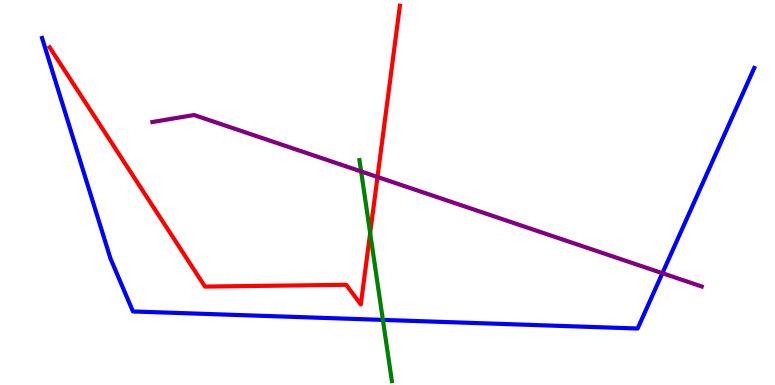[{'lines': ['blue', 'red'], 'intersections': []}, {'lines': ['green', 'red'], 'intersections': [{'x': 4.78, 'y': 3.95}]}, {'lines': ['purple', 'red'], 'intersections': [{'x': 4.87, 'y': 5.4}]}, {'lines': ['blue', 'green'], 'intersections': [{'x': 4.94, 'y': 1.69}]}, {'lines': ['blue', 'purple'], 'intersections': [{'x': 8.55, 'y': 2.9}]}, {'lines': ['green', 'purple'], 'intersections': [{'x': 4.66, 'y': 5.55}]}]